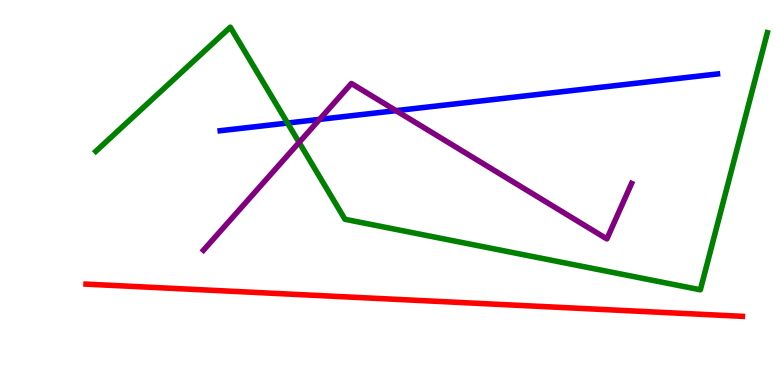[{'lines': ['blue', 'red'], 'intersections': []}, {'lines': ['green', 'red'], 'intersections': []}, {'lines': ['purple', 'red'], 'intersections': []}, {'lines': ['blue', 'green'], 'intersections': [{'x': 3.71, 'y': 6.8}]}, {'lines': ['blue', 'purple'], 'intersections': [{'x': 4.12, 'y': 6.9}, {'x': 5.11, 'y': 7.13}]}, {'lines': ['green', 'purple'], 'intersections': [{'x': 3.86, 'y': 6.3}]}]